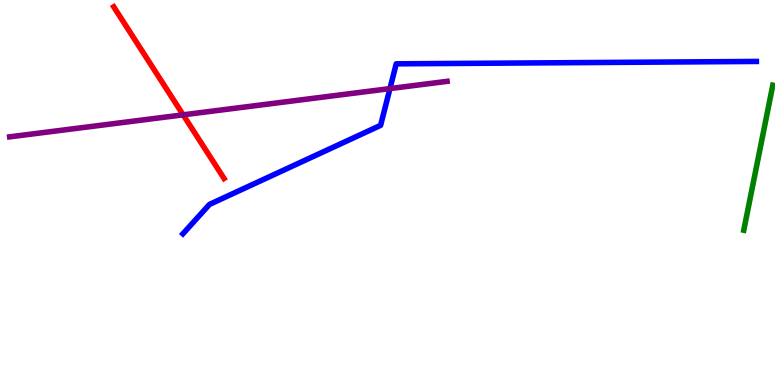[{'lines': ['blue', 'red'], 'intersections': []}, {'lines': ['green', 'red'], 'intersections': []}, {'lines': ['purple', 'red'], 'intersections': [{'x': 2.36, 'y': 7.02}]}, {'lines': ['blue', 'green'], 'intersections': []}, {'lines': ['blue', 'purple'], 'intersections': [{'x': 5.03, 'y': 7.7}]}, {'lines': ['green', 'purple'], 'intersections': []}]